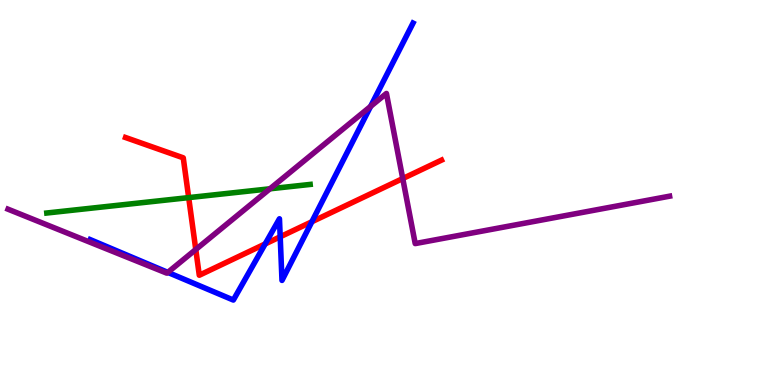[{'lines': ['blue', 'red'], 'intersections': [{'x': 3.42, 'y': 3.66}, {'x': 3.62, 'y': 3.85}, {'x': 4.02, 'y': 4.24}]}, {'lines': ['green', 'red'], 'intersections': [{'x': 2.43, 'y': 4.87}]}, {'lines': ['purple', 'red'], 'intersections': [{'x': 2.53, 'y': 3.52}, {'x': 5.2, 'y': 5.36}]}, {'lines': ['blue', 'green'], 'intersections': []}, {'lines': ['blue', 'purple'], 'intersections': [{'x': 2.17, 'y': 2.93}, {'x': 4.78, 'y': 7.24}]}, {'lines': ['green', 'purple'], 'intersections': [{'x': 3.48, 'y': 5.1}]}]